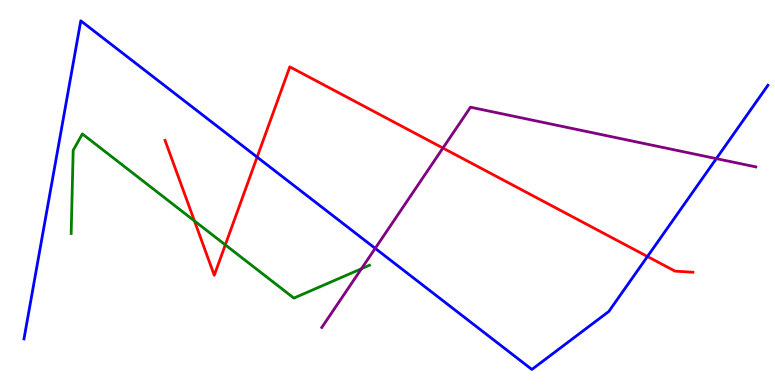[{'lines': ['blue', 'red'], 'intersections': [{'x': 3.32, 'y': 5.92}, {'x': 8.35, 'y': 3.34}]}, {'lines': ['green', 'red'], 'intersections': [{'x': 2.51, 'y': 4.26}, {'x': 2.91, 'y': 3.64}]}, {'lines': ['purple', 'red'], 'intersections': [{'x': 5.72, 'y': 6.15}]}, {'lines': ['blue', 'green'], 'intersections': []}, {'lines': ['blue', 'purple'], 'intersections': [{'x': 4.84, 'y': 3.55}, {'x': 9.24, 'y': 5.88}]}, {'lines': ['green', 'purple'], 'intersections': [{'x': 4.66, 'y': 3.02}]}]